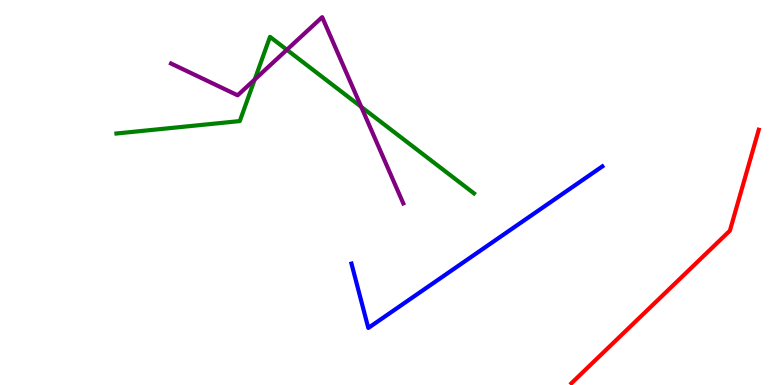[{'lines': ['blue', 'red'], 'intersections': []}, {'lines': ['green', 'red'], 'intersections': []}, {'lines': ['purple', 'red'], 'intersections': []}, {'lines': ['blue', 'green'], 'intersections': []}, {'lines': ['blue', 'purple'], 'intersections': []}, {'lines': ['green', 'purple'], 'intersections': [{'x': 3.29, 'y': 7.93}, {'x': 3.7, 'y': 8.71}, {'x': 4.66, 'y': 7.22}]}]